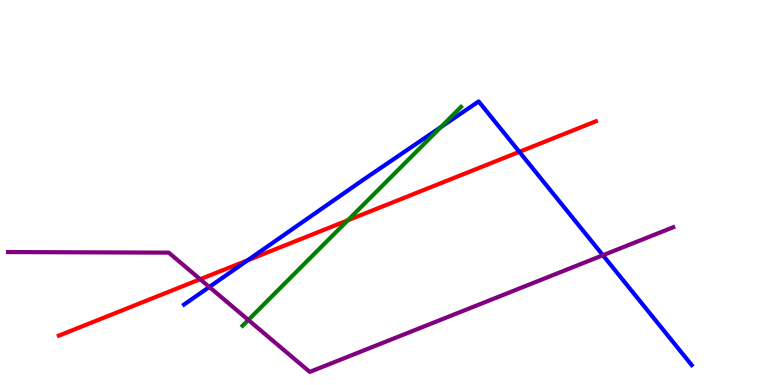[{'lines': ['blue', 'red'], 'intersections': [{'x': 3.2, 'y': 3.24}, {'x': 6.7, 'y': 6.06}]}, {'lines': ['green', 'red'], 'intersections': [{'x': 4.49, 'y': 4.28}]}, {'lines': ['purple', 'red'], 'intersections': [{'x': 2.58, 'y': 2.75}]}, {'lines': ['blue', 'green'], 'intersections': [{'x': 5.69, 'y': 6.7}]}, {'lines': ['blue', 'purple'], 'intersections': [{'x': 2.7, 'y': 2.55}, {'x': 7.78, 'y': 3.37}]}, {'lines': ['green', 'purple'], 'intersections': [{'x': 3.2, 'y': 1.69}]}]